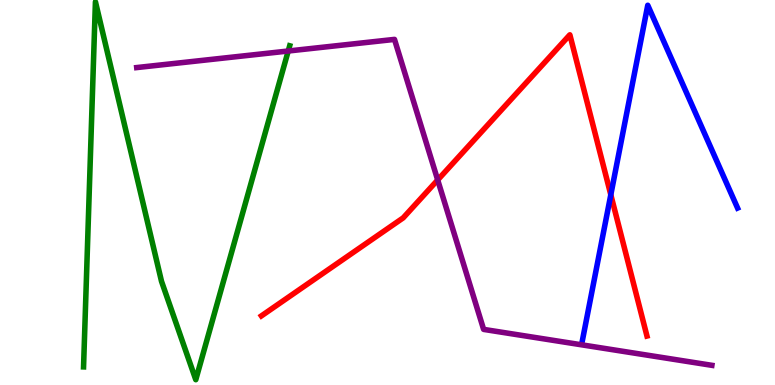[{'lines': ['blue', 'red'], 'intersections': [{'x': 7.88, 'y': 4.94}]}, {'lines': ['green', 'red'], 'intersections': []}, {'lines': ['purple', 'red'], 'intersections': [{'x': 5.65, 'y': 5.33}]}, {'lines': ['blue', 'green'], 'intersections': []}, {'lines': ['blue', 'purple'], 'intersections': []}, {'lines': ['green', 'purple'], 'intersections': [{'x': 3.72, 'y': 8.67}]}]